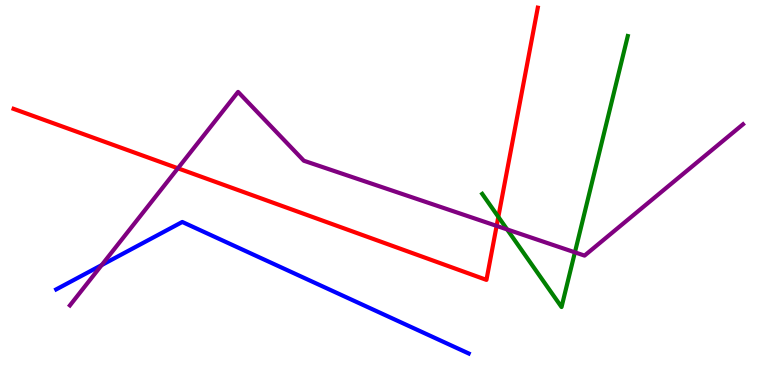[{'lines': ['blue', 'red'], 'intersections': []}, {'lines': ['green', 'red'], 'intersections': [{'x': 6.43, 'y': 4.37}]}, {'lines': ['purple', 'red'], 'intersections': [{'x': 2.3, 'y': 5.63}, {'x': 6.41, 'y': 4.13}]}, {'lines': ['blue', 'green'], 'intersections': []}, {'lines': ['blue', 'purple'], 'intersections': [{'x': 1.31, 'y': 3.11}]}, {'lines': ['green', 'purple'], 'intersections': [{'x': 6.54, 'y': 4.04}, {'x': 7.42, 'y': 3.45}]}]